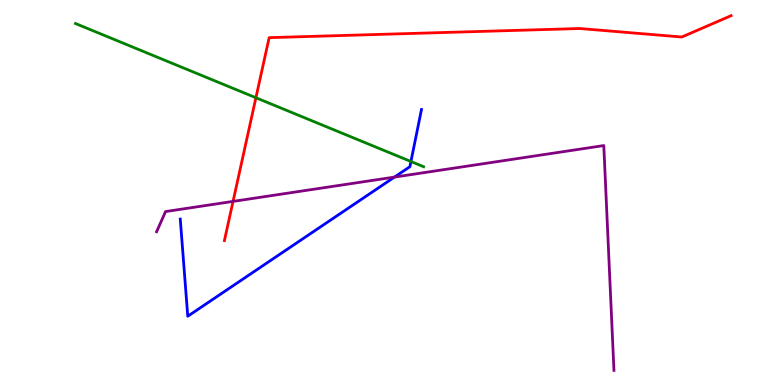[{'lines': ['blue', 'red'], 'intersections': []}, {'lines': ['green', 'red'], 'intersections': [{'x': 3.3, 'y': 7.46}]}, {'lines': ['purple', 'red'], 'intersections': [{'x': 3.01, 'y': 4.77}]}, {'lines': ['blue', 'green'], 'intersections': [{'x': 5.3, 'y': 5.81}]}, {'lines': ['blue', 'purple'], 'intersections': [{'x': 5.09, 'y': 5.4}]}, {'lines': ['green', 'purple'], 'intersections': []}]